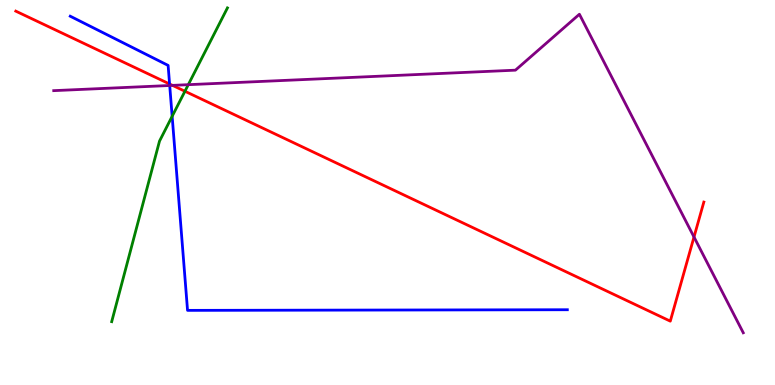[{'lines': ['blue', 'red'], 'intersections': [{'x': 2.19, 'y': 7.82}]}, {'lines': ['green', 'red'], 'intersections': [{'x': 2.39, 'y': 7.63}]}, {'lines': ['purple', 'red'], 'intersections': [{'x': 2.23, 'y': 7.78}, {'x': 8.95, 'y': 3.84}]}, {'lines': ['blue', 'green'], 'intersections': [{'x': 2.22, 'y': 6.98}]}, {'lines': ['blue', 'purple'], 'intersections': [{'x': 2.19, 'y': 7.78}]}, {'lines': ['green', 'purple'], 'intersections': [{'x': 2.43, 'y': 7.8}]}]